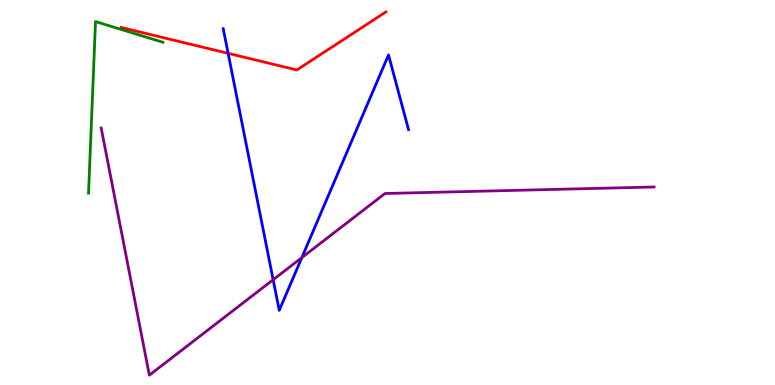[{'lines': ['blue', 'red'], 'intersections': [{'x': 2.94, 'y': 8.61}]}, {'lines': ['green', 'red'], 'intersections': []}, {'lines': ['purple', 'red'], 'intersections': []}, {'lines': ['blue', 'green'], 'intersections': []}, {'lines': ['blue', 'purple'], 'intersections': [{'x': 3.52, 'y': 2.73}, {'x': 3.89, 'y': 3.31}]}, {'lines': ['green', 'purple'], 'intersections': []}]